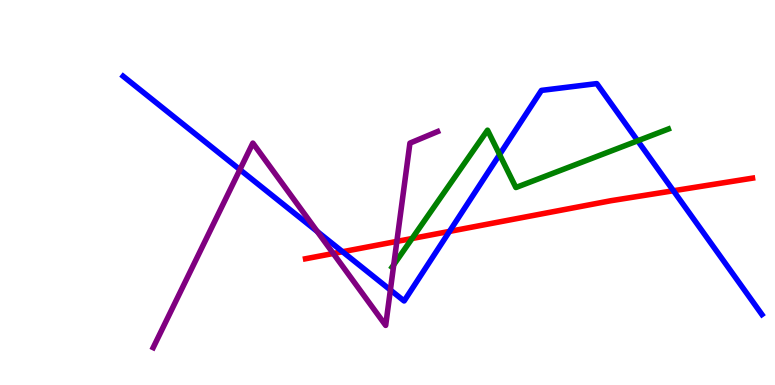[{'lines': ['blue', 'red'], 'intersections': [{'x': 4.42, 'y': 3.46}, {'x': 5.8, 'y': 3.99}, {'x': 8.69, 'y': 5.05}]}, {'lines': ['green', 'red'], 'intersections': [{'x': 5.32, 'y': 3.8}]}, {'lines': ['purple', 'red'], 'intersections': [{'x': 4.3, 'y': 3.42}, {'x': 5.12, 'y': 3.73}]}, {'lines': ['blue', 'green'], 'intersections': [{'x': 6.45, 'y': 5.99}, {'x': 8.23, 'y': 6.34}]}, {'lines': ['blue', 'purple'], 'intersections': [{'x': 3.1, 'y': 5.59}, {'x': 4.09, 'y': 3.99}, {'x': 5.04, 'y': 2.47}]}, {'lines': ['green', 'purple'], 'intersections': [{'x': 5.08, 'y': 3.12}]}]